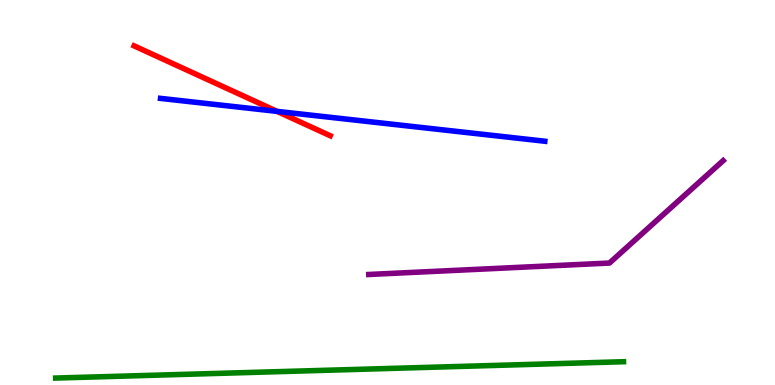[{'lines': ['blue', 'red'], 'intersections': [{'x': 3.58, 'y': 7.11}]}, {'lines': ['green', 'red'], 'intersections': []}, {'lines': ['purple', 'red'], 'intersections': []}, {'lines': ['blue', 'green'], 'intersections': []}, {'lines': ['blue', 'purple'], 'intersections': []}, {'lines': ['green', 'purple'], 'intersections': []}]